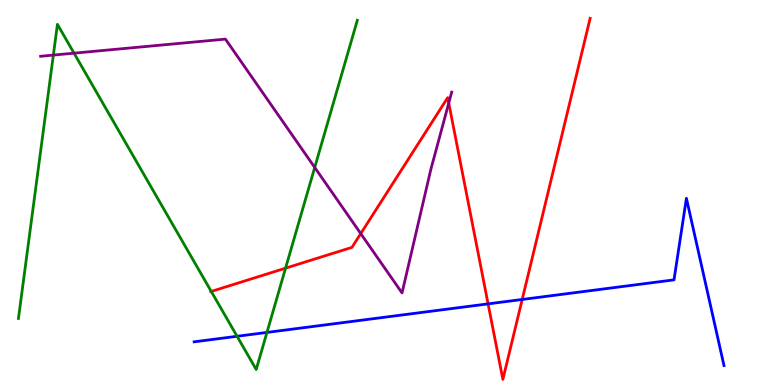[{'lines': ['blue', 'red'], 'intersections': [{'x': 6.3, 'y': 2.11}, {'x': 6.74, 'y': 2.22}]}, {'lines': ['green', 'red'], 'intersections': [{'x': 2.73, 'y': 2.43}, {'x': 3.68, 'y': 3.03}]}, {'lines': ['purple', 'red'], 'intersections': [{'x': 4.65, 'y': 3.93}, {'x': 5.79, 'y': 7.32}]}, {'lines': ['blue', 'green'], 'intersections': [{'x': 3.06, 'y': 1.27}, {'x': 3.44, 'y': 1.37}]}, {'lines': ['blue', 'purple'], 'intersections': []}, {'lines': ['green', 'purple'], 'intersections': [{'x': 0.688, 'y': 8.57}, {'x': 0.955, 'y': 8.62}, {'x': 4.06, 'y': 5.65}]}]